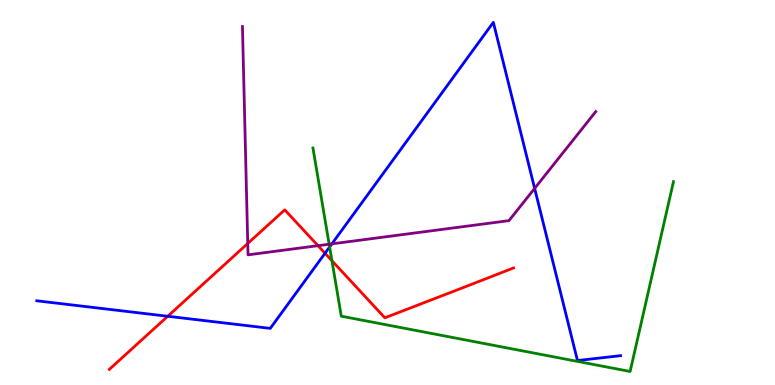[{'lines': ['blue', 'red'], 'intersections': [{'x': 2.16, 'y': 1.79}, {'x': 4.19, 'y': 3.42}]}, {'lines': ['green', 'red'], 'intersections': [{'x': 4.28, 'y': 3.23}]}, {'lines': ['purple', 'red'], 'intersections': [{'x': 3.2, 'y': 3.68}, {'x': 4.1, 'y': 3.62}]}, {'lines': ['blue', 'green'], 'intersections': [{'x': 4.25, 'y': 3.59}]}, {'lines': ['blue', 'purple'], 'intersections': [{'x': 4.28, 'y': 3.67}, {'x': 6.9, 'y': 5.11}]}, {'lines': ['green', 'purple'], 'intersections': [{'x': 4.25, 'y': 3.66}]}]